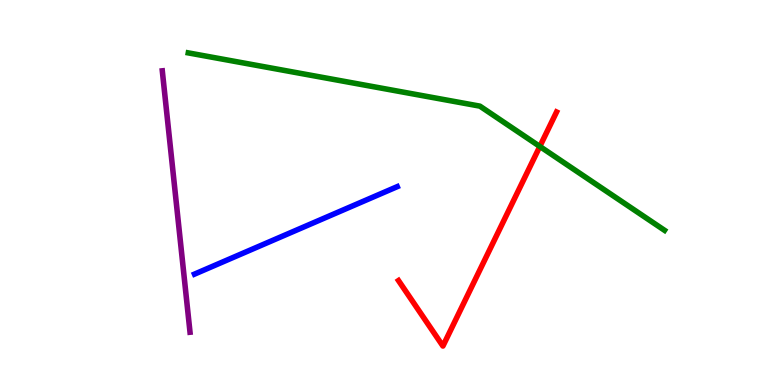[{'lines': ['blue', 'red'], 'intersections': []}, {'lines': ['green', 'red'], 'intersections': [{'x': 6.97, 'y': 6.2}]}, {'lines': ['purple', 'red'], 'intersections': []}, {'lines': ['blue', 'green'], 'intersections': []}, {'lines': ['blue', 'purple'], 'intersections': []}, {'lines': ['green', 'purple'], 'intersections': []}]